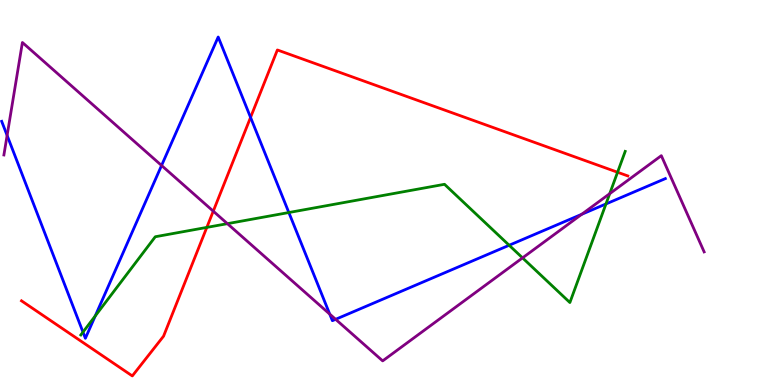[{'lines': ['blue', 'red'], 'intersections': [{'x': 3.23, 'y': 6.95}]}, {'lines': ['green', 'red'], 'intersections': [{'x': 2.67, 'y': 4.09}, {'x': 7.97, 'y': 5.53}]}, {'lines': ['purple', 'red'], 'intersections': [{'x': 2.75, 'y': 4.51}]}, {'lines': ['blue', 'green'], 'intersections': [{'x': 1.07, 'y': 1.37}, {'x': 1.23, 'y': 1.79}, {'x': 3.73, 'y': 4.48}, {'x': 6.57, 'y': 3.63}, {'x': 7.82, 'y': 4.7}]}, {'lines': ['blue', 'purple'], 'intersections': [{'x': 0.0918, 'y': 6.48}, {'x': 2.08, 'y': 5.7}, {'x': 4.25, 'y': 1.84}, {'x': 4.33, 'y': 1.71}, {'x': 7.51, 'y': 4.43}]}, {'lines': ['green', 'purple'], 'intersections': [{'x': 2.93, 'y': 4.19}, {'x': 6.74, 'y': 3.3}, {'x': 7.87, 'y': 4.97}]}]